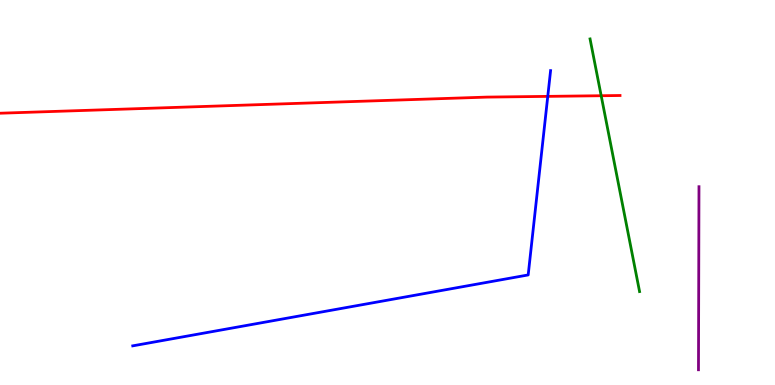[{'lines': ['blue', 'red'], 'intersections': [{'x': 7.07, 'y': 7.5}]}, {'lines': ['green', 'red'], 'intersections': [{'x': 7.76, 'y': 7.51}]}, {'lines': ['purple', 'red'], 'intersections': []}, {'lines': ['blue', 'green'], 'intersections': []}, {'lines': ['blue', 'purple'], 'intersections': []}, {'lines': ['green', 'purple'], 'intersections': []}]